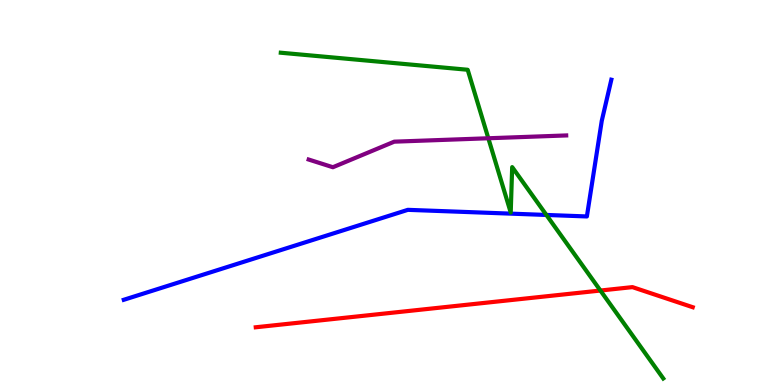[{'lines': ['blue', 'red'], 'intersections': []}, {'lines': ['green', 'red'], 'intersections': [{'x': 7.75, 'y': 2.45}]}, {'lines': ['purple', 'red'], 'intersections': []}, {'lines': ['blue', 'green'], 'intersections': [{'x': 7.05, 'y': 4.42}]}, {'lines': ['blue', 'purple'], 'intersections': []}, {'lines': ['green', 'purple'], 'intersections': [{'x': 6.3, 'y': 6.41}]}]